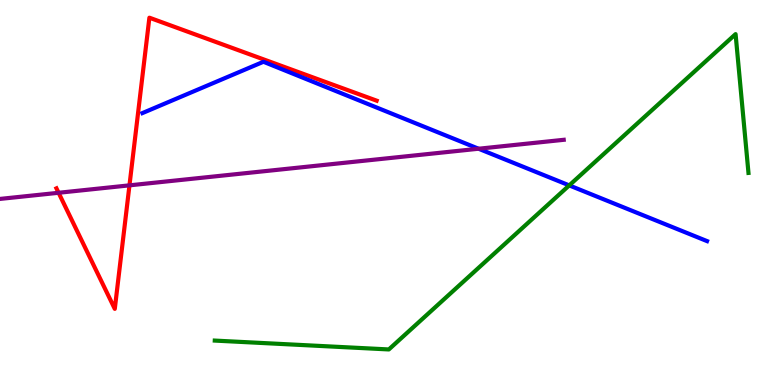[{'lines': ['blue', 'red'], 'intersections': []}, {'lines': ['green', 'red'], 'intersections': []}, {'lines': ['purple', 'red'], 'intersections': [{'x': 0.756, 'y': 4.99}, {'x': 1.67, 'y': 5.19}]}, {'lines': ['blue', 'green'], 'intersections': [{'x': 7.34, 'y': 5.18}]}, {'lines': ['blue', 'purple'], 'intersections': [{'x': 6.18, 'y': 6.14}]}, {'lines': ['green', 'purple'], 'intersections': []}]